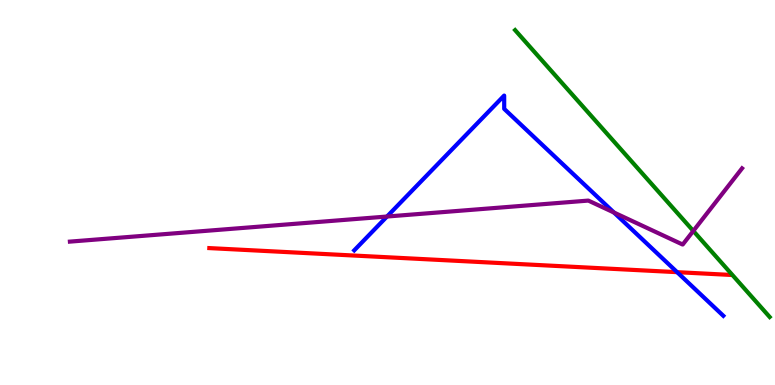[{'lines': ['blue', 'red'], 'intersections': [{'x': 8.74, 'y': 2.93}]}, {'lines': ['green', 'red'], 'intersections': []}, {'lines': ['purple', 'red'], 'intersections': []}, {'lines': ['blue', 'green'], 'intersections': []}, {'lines': ['blue', 'purple'], 'intersections': [{'x': 4.99, 'y': 4.38}, {'x': 7.92, 'y': 4.48}]}, {'lines': ['green', 'purple'], 'intersections': [{'x': 8.95, 'y': 4.0}]}]